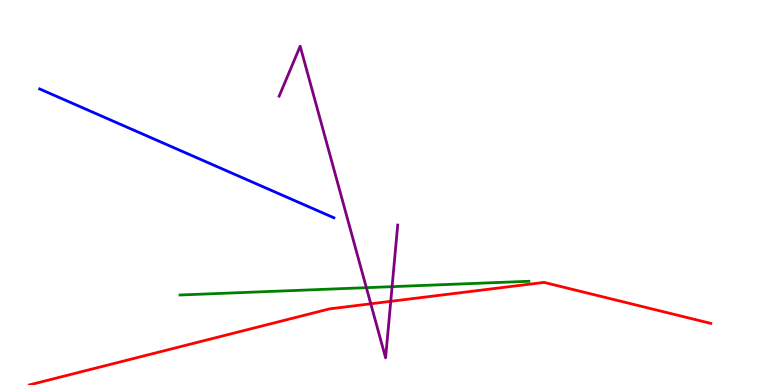[{'lines': ['blue', 'red'], 'intersections': []}, {'lines': ['green', 'red'], 'intersections': []}, {'lines': ['purple', 'red'], 'intersections': [{'x': 4.78, 'y': 2.11}, {'x': 5.04, 'y': 2.17}]}, {'lines': ['blue', 'green'], 'intersections': []}, {'lines': ['blue', 'purple'], 'intersections': []}, {'lines': ['green', 'purple'], 'intersections': [{'x': 4.73, 'y': 2.53}, {'x': 5.06, 'y': 2.55}]}]